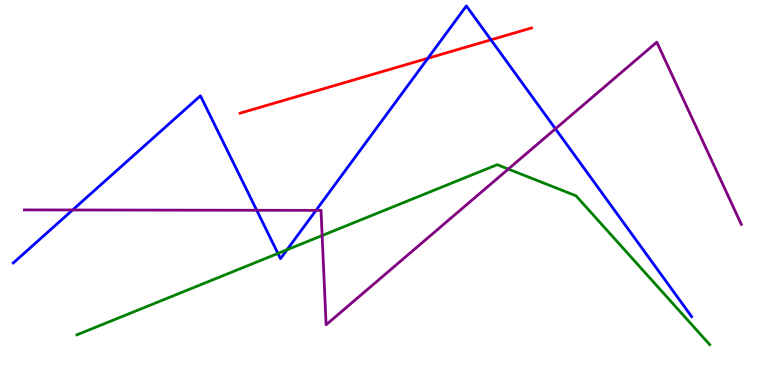[{'lines': ['blue', 'red'], 'intersections': [{'x': 5.52, 'y': 8.49}, {'x': 6.33, 'y': 8.97}]}, {'lines': ['green', 'red'], 'intersections': []}, {'lines': ['purple', 'red'], 'intersections': []}, {'lines': ['blue', 'green'], 'intersections': [{'x': 3.59, 'y': 3.42}, {'x': 3.7, 'y': 3.51}]}, {'lines': ['blue', 'purple'], 'intersections': [{'x': 0.937, 'y': 4.55}, {'x': 3.31, 'y': 4.54}, {'x': 4.08, 'y': 4.54}, {'x': 7.17, 'y': 6.65}]}, {'lines': ['green', 'purple'], 'intersections': [{'x': 4.16, 'y': 3.88}, {'x': 6.56, 'y': 5.61}]}]